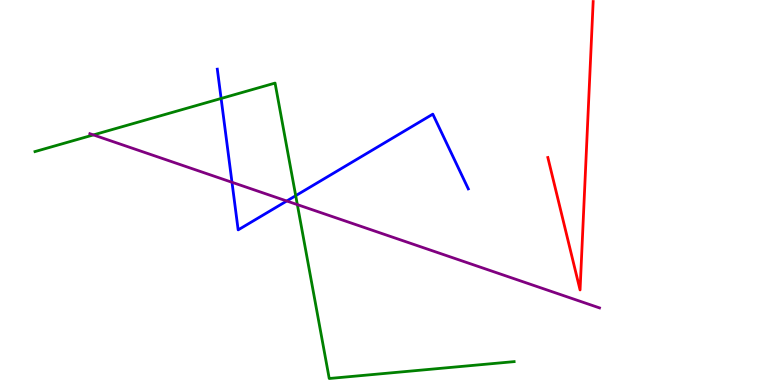[{'lines': ['blue', 'red'], 'intersections': []}, {'lines': ['green', 'red'], 'intersections': []}, {'lines': ['purple', 'red'], 'intersections': []}, {'lines': ['blue', 'green'], 'intersections': [{'x': 2.85, 'y': 7.44}, {'x': 3.82, 'y': 4.92}]}, {'lines': ['blue', 'purple'], 'intersections': [{'x': 2.99, 'y': 5.27}, {'x': 3.7, 'y': 4.78}]}, {'lines': ['green', 'purple'], 'intersections': [{'x': 1.21, 'y': 6.5}, {'x': 3.84, 'y': 4.69}]}]